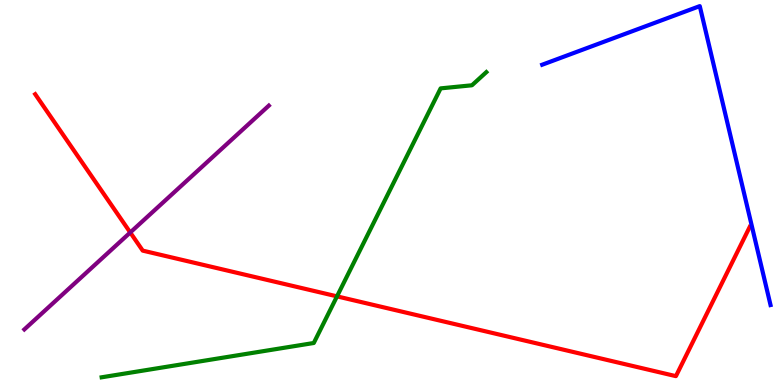[{'lines': ['blue', 'red'], 'intersections': []}, {'lines': ['green', 'red'], 'intersections': [{'x': 4.35, 'y': 2.3}]}, {'lines': ['purple', 'red'], 'intersections': [{'x': 1.68, 'y': 3.96}]}, {'lines': ['blue', 'green'], 'intersections': []}, {'lines': ['blue', 'purple'], 'intersections': []}, {'lines': ['green', 'purple'], 'intersections': []}]